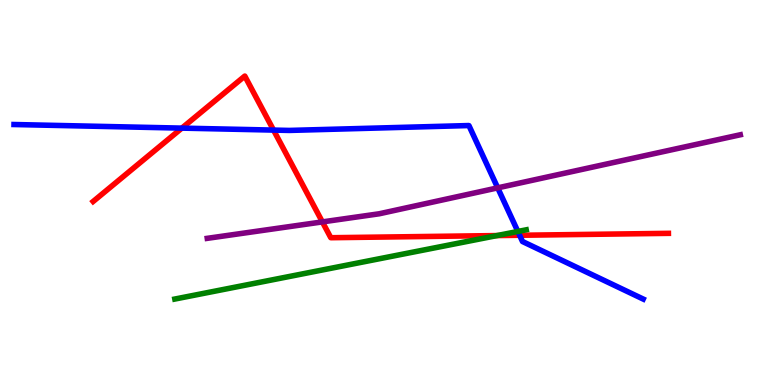[{'lines': ['blue', 'red'], 'intersections': [{'x': 2.35, 'y': 6.67}, {'x': 3.53, 'y': 6.62}, {'x': 6.7, 'y': 3.89}]}, {'lines': ['green', 'red'], 'intersections': [{'x': 6.41, 'y': 3.88}]}, {'lines': ['purple', 'red'], 'intersections': [{'x': 4.16, 'y': 4.24}]}, {'lines': ['blue', 'green'], 'intersections': [{'x': 6.68, 'y': 3.99}]}, {'lines': ['blue', 'purple'], 'intersections': [{'x': 6.42, 'y': 5.12}]}, {'lines': ['green', 'purple'], 'intersections': []}]